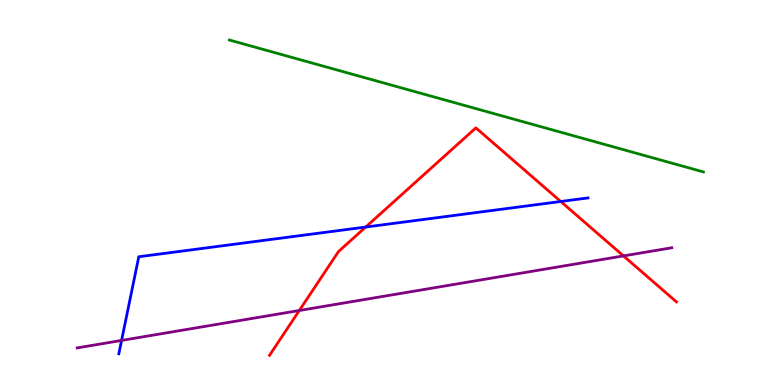[{'lines': ['blue', 'red'], 'intersections': [{'x': 4.72, 'y': 4.1}, {'x': 7.24, 'y': 4.77}]}, {'lines': ['green', 'red'], 'intersections': []}, {'lines': ['purple', 'red'], 'intersections': [{'x': 3.86, 'y': 1.94}, {'x': 8.04, 'y': 3.35}]}, {'lines': ['blue', 'green'], 'intersections': []}, {'lines': ['blue', 'purple'], 'intersections': [{'x': 1.57, 'y': 1.16}]}, {'lines': ['green', 'purple'], 'intersections': []}]